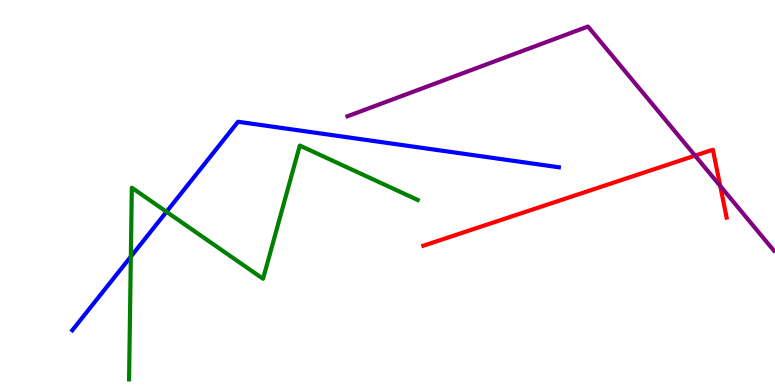[{'lines': ['blue', 'red'], 'intersections': []}, {'lines': ['green', 'red'], 'intersections': []}, {'lines': ['purple', 'red'], 'intersections': [{'x': 8.97, 'y': 5.96}, {'x': 9.29, 'y': 5.17}]}, {'lines': ['blue', 'green'], 'intersections': [{'x': 1.69, 'y': 3.33}, {'x': 2.15, 'y': 4.5}]}, {'lines': ['blue', 'purple'], 'intersections': []}, {'lines': ['green', 'purple'], 'intersections': []}]